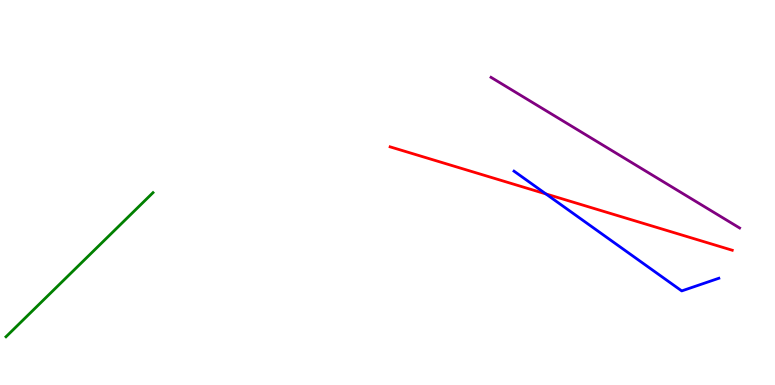[{'lines': ['blue', 'red'], 'intersections': [{'x': 7.04, 'y': 4.96}]}, {'lines': ['green', 'red'], 'intersections': []}, {'lines': ['purple', 'red'], 'intersections': []}, {'lines': ['blue', 'green'], 'intersections': []}, {'lines': ['blue', 'purple'], 'intersections': []}, {'lines': ['green', 'purple'], 'intersections': []}]